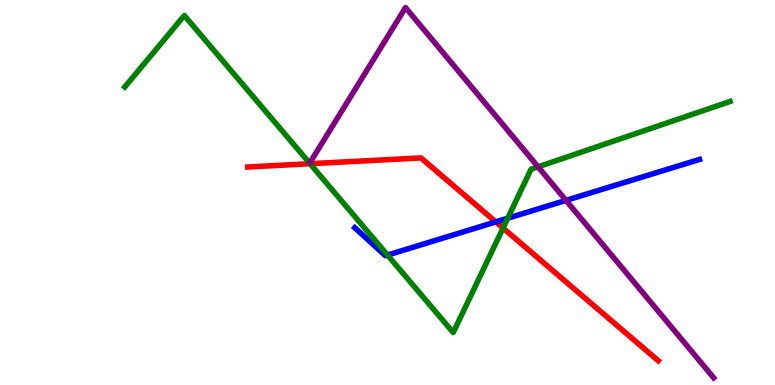[{'lines': ['blue', 'red'], 'intersections': [{'x': 6.4, 'y': 4.24}]}, {'lines': ['green', 'red'], 'intersections': [{'x': 4.0, 'y': 5.75}, {'x': 6.49, 'y': 4.08}]}, {'lines': ['purple', 'red'], 'intersections': []}, {'lines': ['blue', 'green'], 'intersections': [{'x': 5.0, 'y': 3.37}, {'x': 6.55, 'y': 4.33}]}, {'lines': ['blue', 'purple'], 'intersections': [{'x': 7.3, 'y': 4.8}]}, {'lines': ['green', 'purple'], 'intersections': [{'x': 6.94, 'y': 5.67}]}]